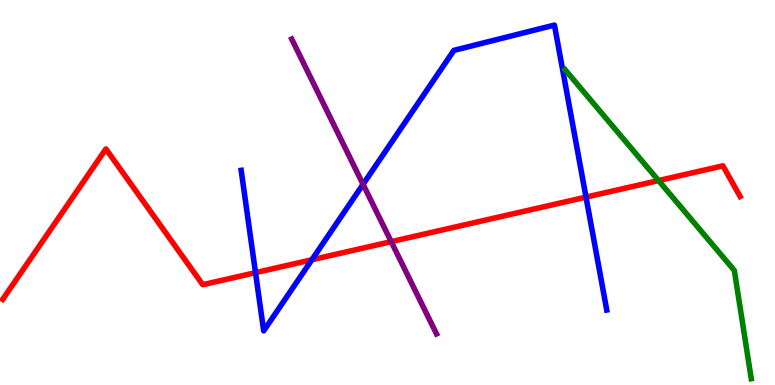[{'lines': ['blue', 'red'], 'intersections': [{'x': 3.3, 'y': 2.92}, {'x': 4.02, 'y': 3.25}, {'x': 7.56, 'y': 4.88}]}, {'lines': ['green', 'red'], 'intersections': [{'x': 8.5, 'y': 5.31}]}, {'lines': ['purple', 'red'], 'intersections': [{'x': 5.05, 'y': 3.72}]}, {'lines': ['blue', 'green'], 'intersections': []}, {'lines': ['blue', 'purple'], 'intersections': [{'x': 4.68, 'y': 5.21}]}, {'lines': ['green', 'purple'], 'intersections': []}]